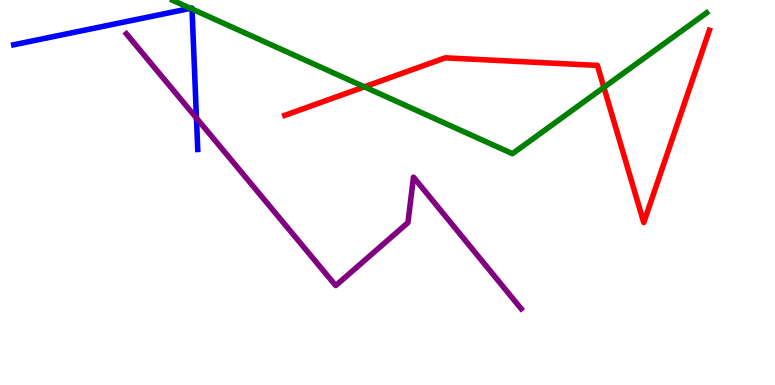[{'lines': ['blue', 'red'], 'intersections': []}, {'lines': ['green', 'red'], 'intersections': [{'x': 4.7, 'y': 7.74}, {'x': 7.79, 'y': 7.73}]}, {'lines': ['purple', 'red'], 'intersections': []}, {'lines': ['blue', 'green'], 'intersections': [{'x': 2.46, 'y': 9.78}, {'x': 2.48, 'y': 9.77}]}, {'lines': ['blue', 'purple'], 'intersections': [{'x': 2.53, 'y': 6.93}]}, {'lines': ['green', 'purple'], 'intersections': []}]